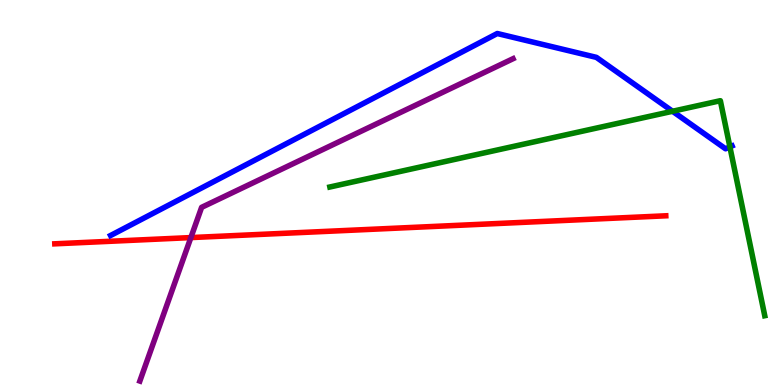[{'lines': ['blue', 'red'], 'intersections': []}, {'lines': ['green', 'red'], 'intersections': []}, {'lines': ['purple', 'red'], 'intersections': [{'x': 2.46, 'y': 3.83}]}, {'lines': ['blue', 'green'], 'intersections': [{'x': 8.68, 'y': 7.11}, {'x': 9.42, 'y': 6.18}]}, {'lines': ['blue', 'purple'], 'intersections': []}, {'lines': ['green', 'purple'], 'intersections': []}]